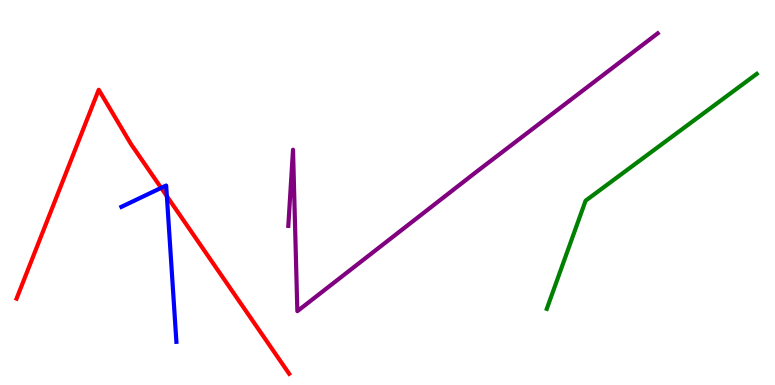[{'lines': ['blue', 'red'], 'intersections': [{'x': 2.08, 'y': 5.12}, {'x': 2.15, 'y': 4.9}]}, {'lines': ['green', 'red'], 'intersections': []}, {'lines': ['purple', 'red'], 'intersections': []}, {'lines': ['blue', 'green'], 'intersections': []}, {'lines': ['blue', 'purple'], 'intersections': []}, {'lines': ['green', 'purple'], 'intersections': []}]